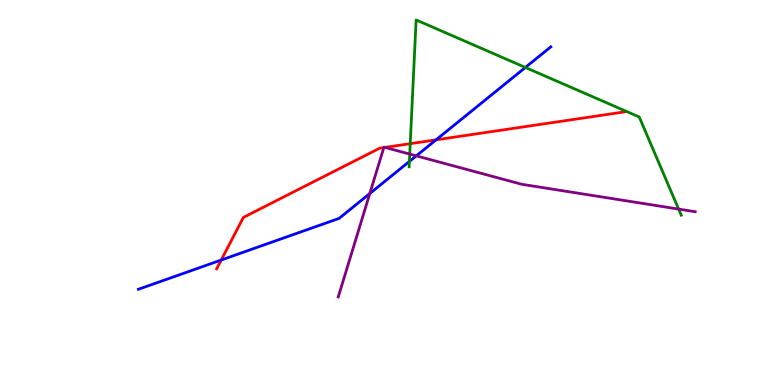[{'lines': ['blue', 'red'], 'intersections': [{'x': 2.85, 'y': 3.25}, {'x': 5.63, 'y': 6.37}]}, {'lines': ['green', 'red'], 'intersections': [{'x': 5.29, 'y': 6.27}]}, {'lines': ['purple', 'red'], 'intersections': [{'x': 4.95, 'y': 6.17}, {'x': 4.97, 'y': 6.17}]}, {'lines': ['blue', 'green'], 'intersections': [{'x': 5.28, 'y': 5.81}, {'x': 6.78, 'y': 8.25}]}, {'lines': ['blue', 'purple'], 'intersections': [{'x': 4.77, 'y': 4.97}, {'x': 5.37, 'y': 5.95}]}, {'lines': ['green', 'purple'], 'intersections': [{'x': 5.29, 'y': 6.0}, {'x': 8.76, 'y': 4.57}]}]